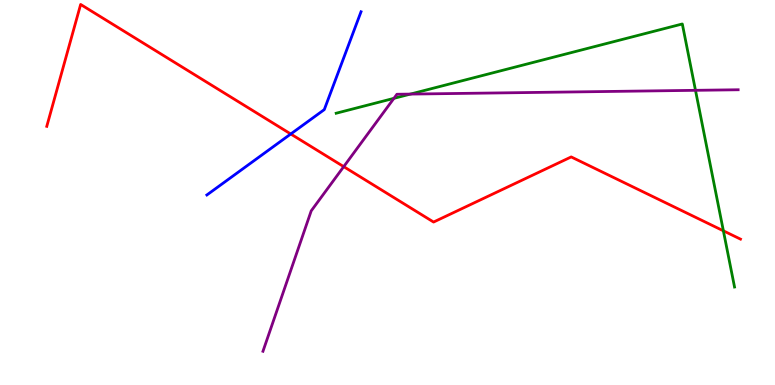[{'lines': ['blue', 'red'], 'intersections': [{'x': 3.75, 'y': 6.52}]}, {'lines': ['green', 'red'], 'intersections': [{'x': 9.33, 'y': 4.0}]}, {'lines': ['purple', 'red'], 'intersections': [{'x': 4.44, 'y': 5.67}]}, {'lines': ['blue', 'green'], 'intersections': []}, {'lines': ['blue', 'purple'], 'intersections': []}, {'lines': ['green', 'purple'], 'intersections': [{'x': 5.08, 'y': 7.45}, {'x': 5.3, 'y': 7.56}, {'x': 8.97, 'y': 7.65}]}]